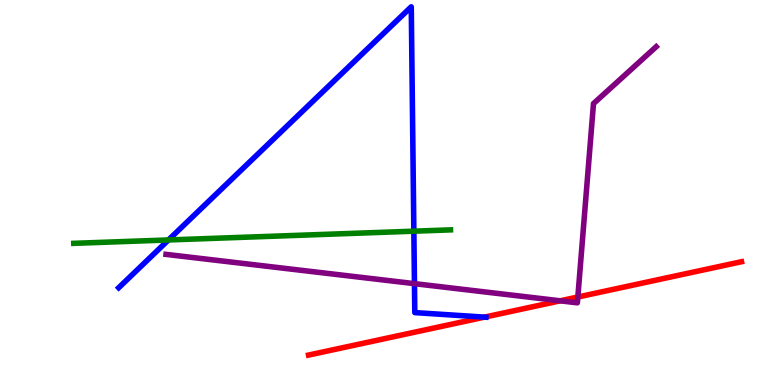[{'lines': ['blue', 'red'], 'intersections': [{'x': 6.25, 'y': 1.76}]}, {'lines': ['green', 'red'], 'intersections': []}, {'lines': ['purple', 'red'], 'intersections': [{'x': 7.23, 'y': 2.19}, {'x': 7.46, 'y': 2.29}]}, {'lines': ['blue', 'green'], 'intersections': [{'x': 2.17, 'y': 3.77}, {'x': 5.34, 'y': 4.0}]}, {'lines': ['blue', 'purple'], 'intersections': [{'x': 5.35, 'y': 2.63}]}, {'lines': ['green', 'purple'], 'intersections': []}]